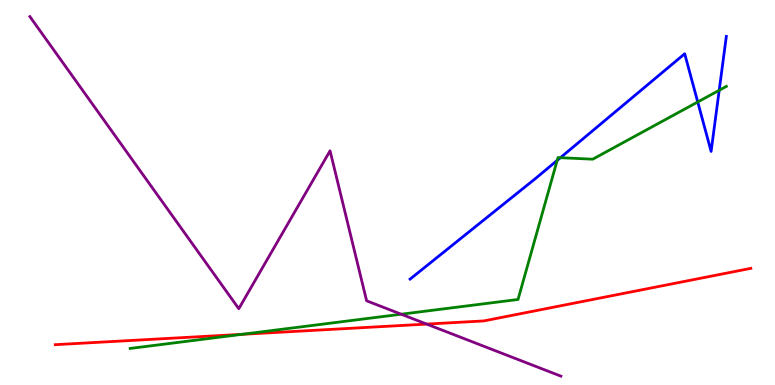[{'lines': ['blue', 'red'], 'intersections': []}, {'lines': ['green', 'red'], 'intersections': [{'x': 3.12, 'y': 1.32}]}, {'lines': ['purple', 'red'], 'intersections': [{'x': 5.51, 'y': 1.58}]}, {'lines': ['blue', 'green'], 'intersections': [{'x': 7.19, 'y': 5.83}, {'x': 7.23, 'y': 5.9}, {'x': 9.0, 'y': 7.35}, {'x': 9.28, 'y': 7.65}]}, {'lines': ['blue', 'purple'], 'intersections': []}, {'lines': ['green', 'purple'], 'intersections': [{'x': 5.18, 'y': 1.84}]}]